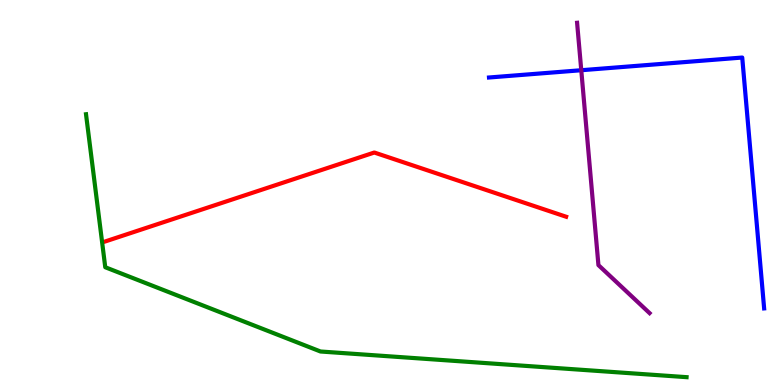[{'lines': ['blue', 'red'], 'intersections': []}, {'lines': ['green', 'red'], 'intersections': []}, {'lines': ['purple', 'red'], 'intersections': []}, {'lines': ['blue', 'green'], 'intersections': []}, {'lines': ['blue', 'purple'], 'intersections': [{'x': 7.5, 'y': 8.18}]}, {'lines': ['green', 'purple'], 'intersections': []}]